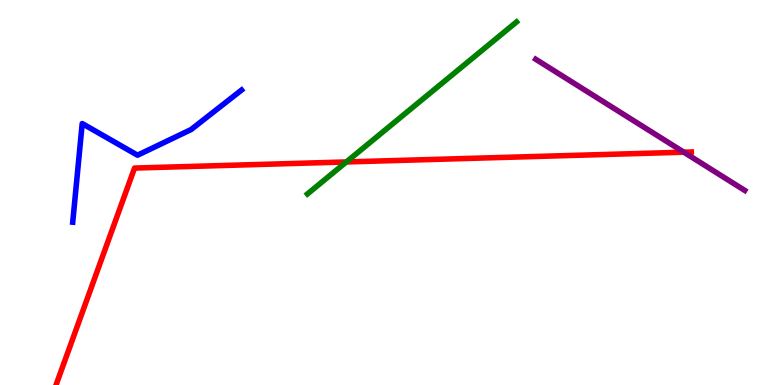[{'lines': ['blue', 'red'], 'intersections': []}, {'lines': ['green', 'red'], 'intersections': [{'x': 4.47, 'y': 5.79}]}, {'lines': ['purple', 'red'], 'intersections': [{'x': 8.82, 'y': 6.05}]}, {'lines': ['blue', 'green'], 'intersections': []}, {'lines': ['blue', 'purple'], 'intersections': []}, {'lines': ['green', 'purple'], 'intersections': []}]